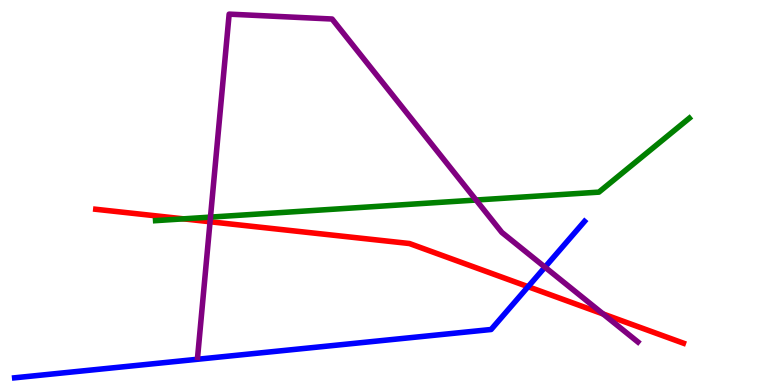[{'lines': ['blue', 'red'], 'intersections': [{'x': 6.81, 'y': 2.55}]}, {'lines': ['green', 'red'], 'intersections': [{'x': 2.37, 'y': 4.32}]}, {'lines': ['purple', 'red'], 'intersections': [{'x': 2.71, 'y': 4.24}, {'x': 7.78, 'y': 1.84}]}, {'lines': ['blue', 'green'], 'intersections': []}, {'lines': ['blue', 'purple'], 'intersections': [{'x': 7.03, 'y': 3.06}]}, {'lines': ['green', 'purple'], 'intersections': [{'x': 2.72, 'y': 4.36}, {'x': 6.14, 'y': 4.8}]}]